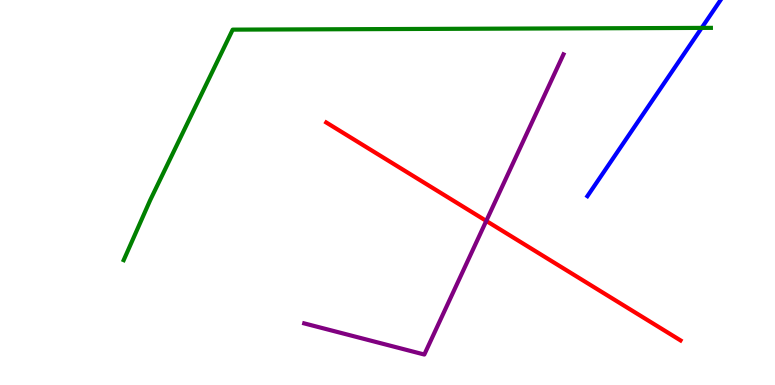[{'lines': ['blue', 'red'], 'intersections': []}, {'lines': ['green', 'red'], 'intersections': []}, {'lines': ['purple', 'red'], 'intersections': [{'x': 6.27, 'y': 4.26}]}, {'lines': ['blue', 'green'], 'intersections': [{'x': 9.05, 'y': 9.28}]}, {'lines': ['blue', 'purple'], 'intersections': []}, {'lines': ['green', 'purple'], 'intersections': []}]